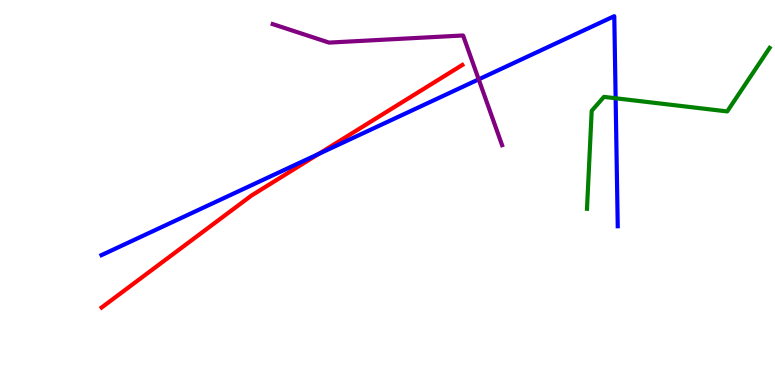[{'lines': ['blue', 'red'], 'intersections': [{'x': 4.11, 'y': 6.0}]}, {'lines': ['green', 'red'], 'intersections': []}, {'lines': ['purple', 'red'], 'intersections': []}, {'lines': ['blue', 'green'], 'intersections': [{'x': 7.94, 'y': 7.45}]}, {'lines': ['blue', 'purple'], 'intersections': [{'x': 6.18, 'y': 7.94}]}, {'lines': ['green', 'purple'], 'intersections': []}]